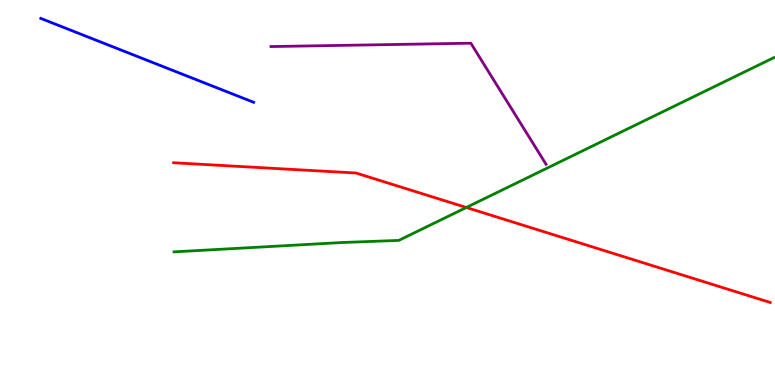[{'lines': ['blue', 'red'], 'intersections': []}, {'lines': ['green', 'red'], 'intersections': [{'x': 6.02, 'y': 4.61}]}, {'lines': ['purple', 'red'], 'intersections': []}, {'lines': ['blue', 'green'], 'intersections': []}, {'lines': ['blue', 'purple'], 'intersections': []}, {'lines': ['green', 'purple'], 'intersections': []}]